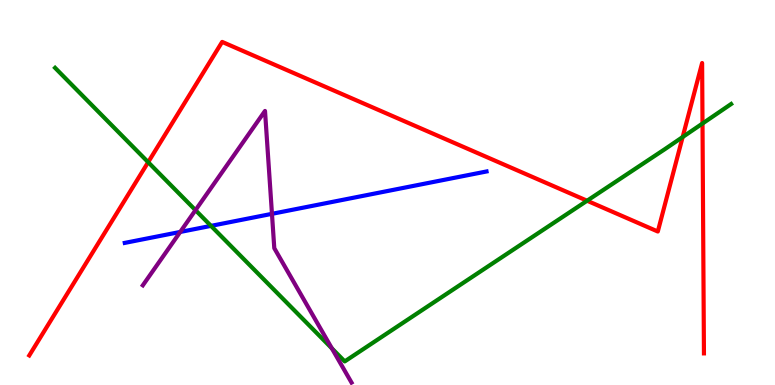[{'lines': ['blue', 'red'], 'intersections': []}, {'lines': ['green', 'red'], 'intersections': [{'x': 1.91, 'y': 5.79}, {'x': 7.58, 'y': 4.79}, {'x': 8.81, 'y': 6.44}, {'x': 9.06, 'y': 6.79}]}, {'lines': ['purple', 'red'], 'intersections': []}, {'lines': ['blue', 'green'], 'intersections': [{'x': 2.72, 'y': 4.13}]}, {'lines': ['blue', 'purple'], 'intersections': [{'x': 2.33, 'y': 3.98}, {'x': 3.51, 'y': 4.45}]}, {'lines': ['green', 'purple'], 'intersections': [{'x': 2.52, 'y': 4.54}, {'x': 4.28, 'y': 0.951}]}]